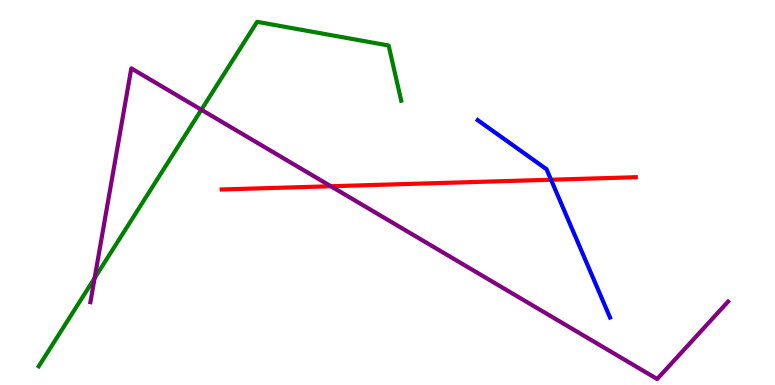[{'lines': ['blue', 'red'], 'intersections': [{'x': 7.11, 'y': 5.33}]}, {'lines': ['green', 'red'], 'intersections': []}, {'lines': ['purple', 'red'], 'intersections': [{'x': 4.27, 'y': 5.16}]}, {'lines': ['blue', 'green'], 'intersections': []}, {'lines': ['blue', 'purple'], 'intersections': []}, {'lines': ['green', 'purple'], 'intersections': [{'x': 1.22, 'y': 2.78}, {'x': 2.6, 'y': 7.15}]}]